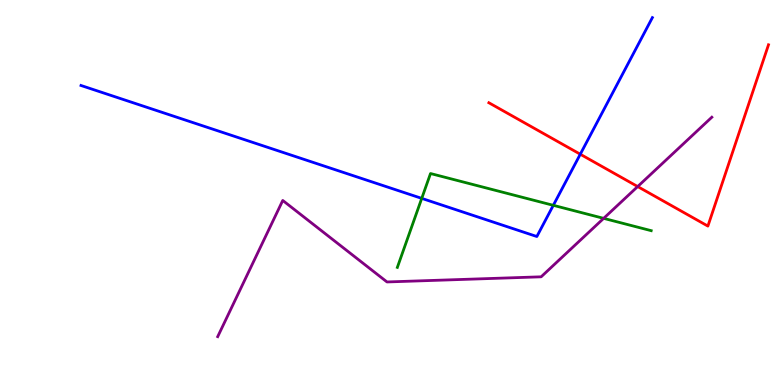[{'lines': ['blue', 'red'], 'intersections': [{'x': 7.49, 'y': 5.99}]}, {'lines': ['green', 'red'], 'intersections': []}, {'lines': ['purple', 'red'], 'intersections': [{'x': 8.23, 'y': 5.15}]}, {'lines': ['blue', 'green'], 'intersections': [{'x': 5.44, 'y': 4.85}, {'x': 7.14, 'y': 4.67}]}, {'lines': ['blue', 'purple'], 'intersections': []}, {'lines': ['green', 'purple'], 'intersections': [{'x': 7.79, 'y': 4.33}]}]